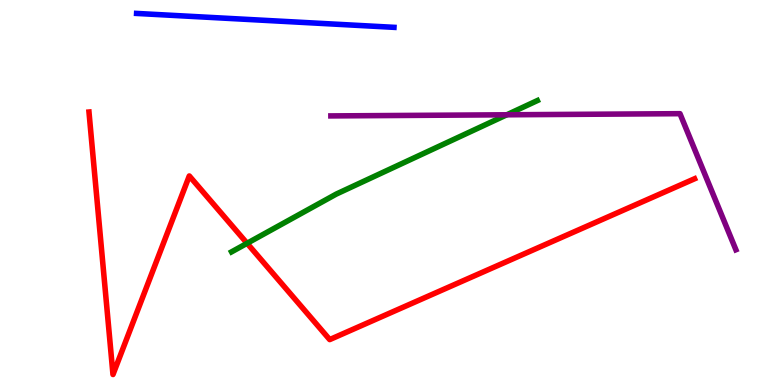[{'lines': ['blue', 'red'], 'intersections': []}, {'lines': ['green', 'red'], 'intersections': [{'x': 3.19, 'y': 3.68}]}, {'lines': ['purple', 'red'], 'intersections': []}, {'lines': ['blue', 'green'], 'intersections': []}, {'lines': ['blue', 'purple'], 'intersections': []}, {'lines': ['green', 'purple'], 'intersections': [{'x': 6.54, 'y': 7.02}]}]